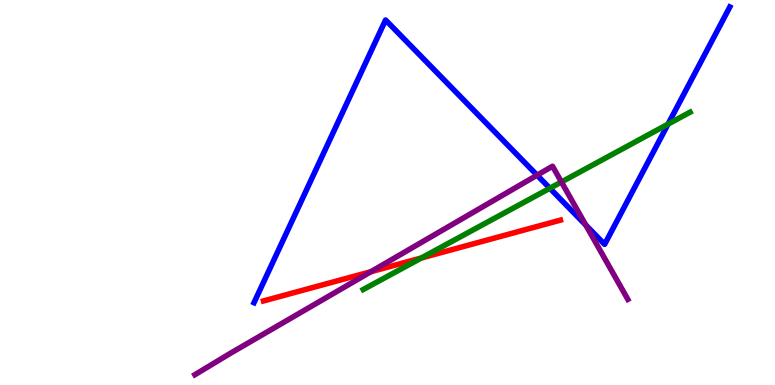[{'lines': ['blue', 'red'], 'intersections': []}, {'lines': ['green', 'red'], 'intersections': [{'x': 5.44, 'y': 3.3}]}, {'lines': ['purple', 'red'], 'intersections': [{'x': 4.79, 'y': 2.94}]}, {'lines': ['blue', 'green'], 'intersections': [{'x': 7.09, 'y': 5.11}, {'x': 8.62, 'y': 6.78}]}, {'lines': ['blue', 'purple'], 'intersections': [{'x': 6.93, 'y': 5.45}, {'x': 7.56, 'y': 4.15}]}, {'lines': ['green', 'purple'], 'intersections': [{'x': 7.24, 'y': 5.27}]}]